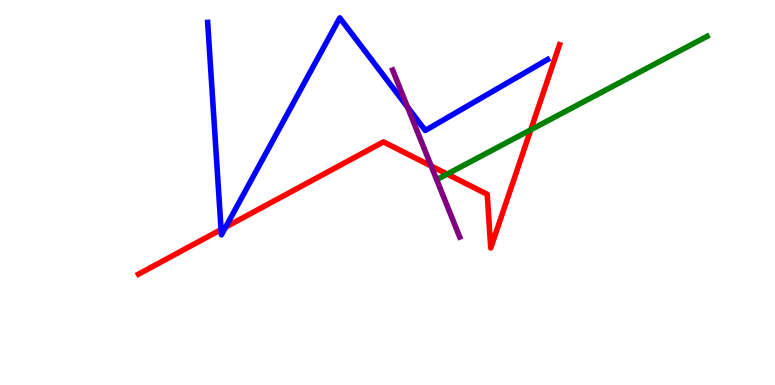[{'lines': ['blue', 'red'], 'intersections': [{'x': 2.85, 'y': 4.04}, {'x': 2.91, 'y': 4.1}]}, {'lines': ['green', 'red'], 'intersections': [{'x': 5.77, 'y': 5.48}, {'x': 6.85, 'y': 6.63}]}, {'lines': ['purple', 'red'], 'intersections': [{'x': 5.56, 'y': 5.69}]}, {'lines': ['blue', 'green'], 'intersections': []}, {'lines': ['blue', 'purple'], 'intersections': [{'x': 5.26, 'y': 7.22}]}, {'lines': ['green', 'purple'], 'intersections': []}]